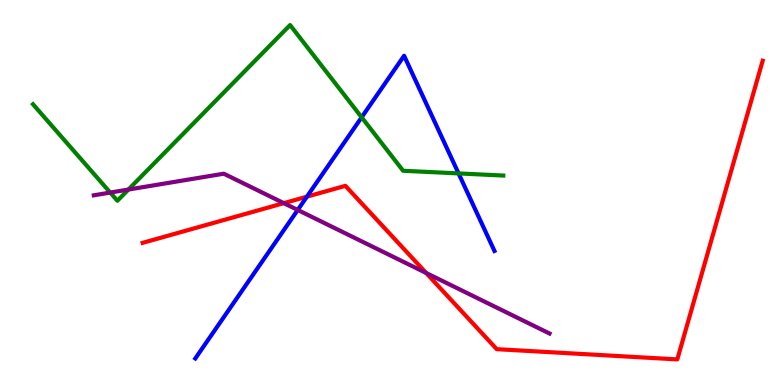[{'lines': ['blue', 'red'], 'intersections': [{'x': 3.96, 'y': 4.89}]}, {'lines': ['green', 'red'], 'intersections': []}, {'lines': ['purple', 'red'], 'intersections': [{'x': 3.66, 'y': 4.72}, {'x': 5.5, 'y': 2.91}]}, {'lines': ['blue', 'green'], 'intersections': [{'x': 4.67, 'y': 6.95}, {'x': 5.92, 'y': 5.5}]}, {'lines': ['blue', 'purple'], 'intersections': [{'x': 3.84, 'y': 4.55}]}, {'lines': ['green', 'purple'], 'intersections': [{'x': 1.42, 'y': 5.0}, {'x': 1.66, 'y': 5.08}]}]